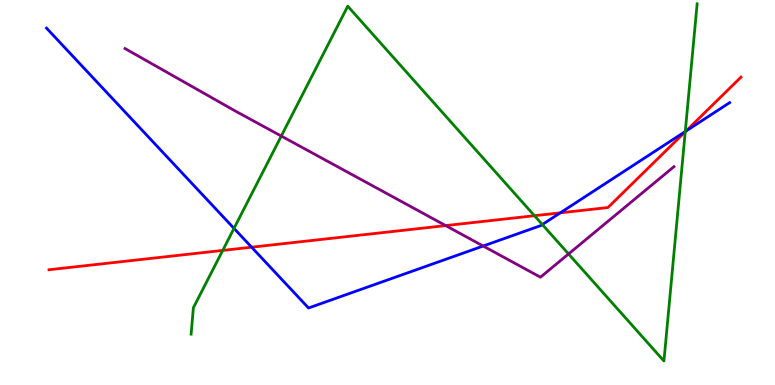[{'lines': ['blue', 'red'], 'intersections': [{'x': 3.25, 'y': 3.58}, {'x': 7.23, 'y': 4.47}, {'x': 8.85, 'y': 6.6}]}, {'lines': ['green', 'red'], 'intersections': [{'x': 2.87, 'y': 3.5}, {'x': 6.9, 'y': 4.4}, {'x': 8.84, 'y': 6.58}]}, {'lines': ['purple', 'red'], 'intersections': [{'x': 5.75, 'y': 4.14}]}, {'lines': ['blue', 'green'], 'intersections': [{'x': 3.02, 'y': 4.07}, {'x': 7.0, 'y': 4.17}, {'x': 8.84, 'y': 6.58}]}, {'lines': ['blue', 'purple'], 'intersections': [{'x': 6.23, 'y': 3.61}]}, {'lines': ['green', 'purple'], 'intersections': [{'x': 3.63, 'y': 6.47}, {'x': 7.34, 'y': 3.4}]}]